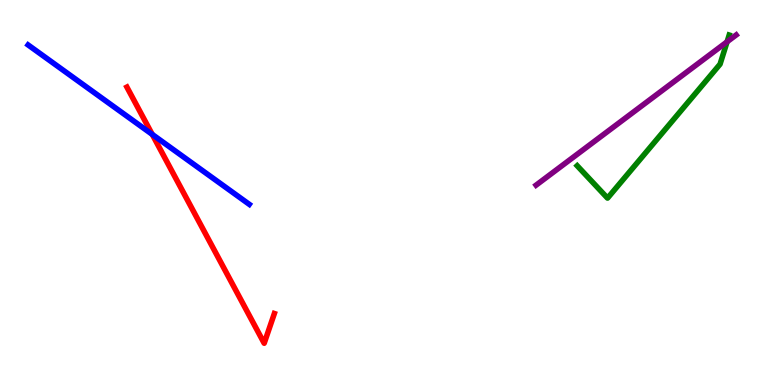[{'lines': ['blue', 'red'], 'intersections': [{'x': 1.96, 'y': 6.51}]}, {'lines': ['green', 'red'], 'intersections': []}, {'lines': ['purple', 'red'], 'intersections': []}, {'lines': ['blue', 'green'], 'intersections': []}, {'lines': ['blue', 'purple'], 'intersections': []}, {'lines': ['green', 'purple'], 'intersections': [{'x': 9.38, 'y': 8.91}]}]